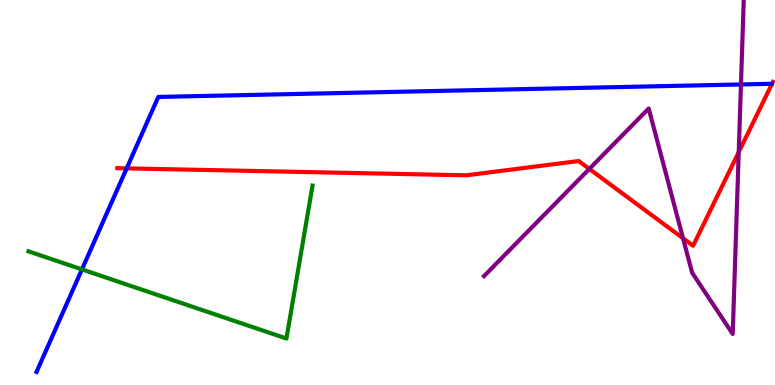[{'lines': ['blue', 'red'], 'intersections': [{'x': 1.63, 'y': 5.63}]}, {'lines': ['green', 'red'], 'intersections': []}, {'lines': ['purple', 'red'], 'intersections': [{'x': 7.6, 'y': 5.61}, {'x': 8.81, 'y': 3.81}, {'x': 9.53, 'y': 6.05}]}, {'lines': ['blue', 'green'], 'intersections': [{'x': 1.06, 'y': 3.0}]}, {'lines': ['blue', 'purple'], 'intersections': [{'x': 9.56, 'y': 7.81}]}, {'lines': ['green', 'purple'], 'intersections': []}]